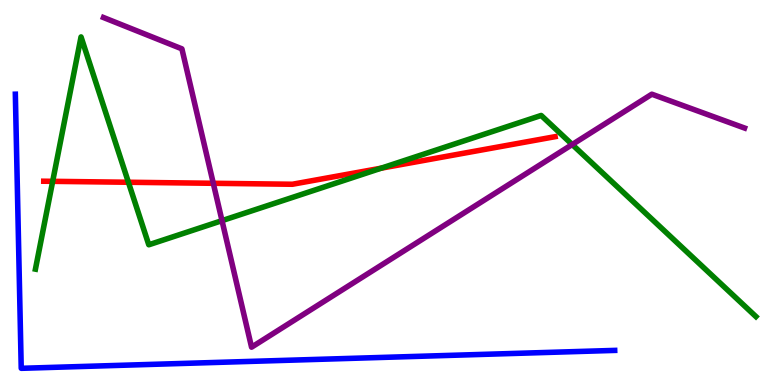[{'lines': ['blue', 'red'], 'intersections': []}, {'lines': ['green', 'red'], 'intersections': [{'x': 0.68, 'y': 5.29}, {'x': 1.66, 'y': 5.27}, {'x': 4.92, 'y': 5.63}]}, {'lines': ['purple', 'red'], 'intersections': [{'x': 2.75, 'y': 5.24}]}, {'lines': ['blue', 'green'], 'intersections': []}, {'lines': ['blue', 'purple'], 'intersections': []}, {'lines': ['green', 'purple'], 'intersections': [{'x': 2.86, 'y': 4.27}, {'x': 7.38, 'y': 6.25}]}]